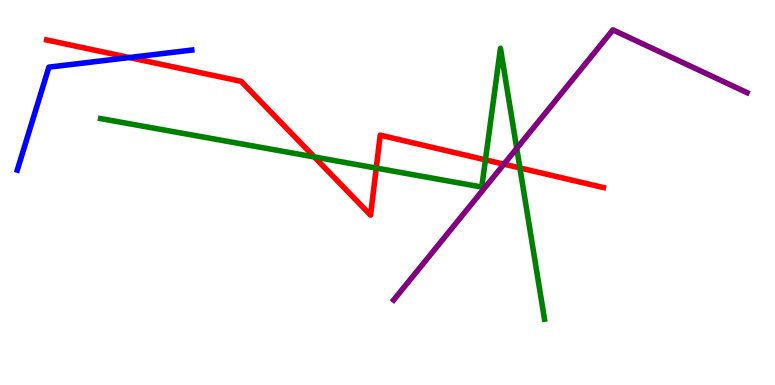[{'lines': ['blue', 'red'], 'intersections': [{'x': 1.67, 'y': 8.51}]}, {'lines': ['green', 'red'], 'intersections': [{'x': 4.06, 'y': 5.92}, {'x': 4.85, 'y': 5.63}, {'x': 6.26, 'y': 5.85}, {'x': 6.71, 'y': 5.64}]}, {'lines': ['purple', 'red'], 'intersections': [{'x': 6.5, 'y': 5.74}]}, {'lines': ['blue', 'green'], 'intersections': []}, {'lines': ['blue', 'purple'], 'intersections': []}, {'lines': ['green', 'purple'], 'intersections': [{'x': 6.67, 'y': 6.15}]}]